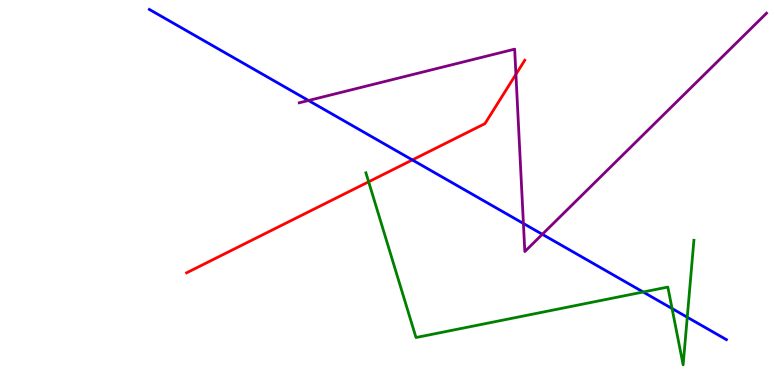[{'lines': ['blue', 'red'], 'intersections': [{'x': 5.32, 'y': 5.85}]}, {'lines': ['green', 'red'], 'intersections': [{'x': 4.76, 'y': 5.28}]}, {'lines': ['purple', 'red'], 'intersections': [{'x': 6.66, 'y': 8.07}]}, {'lines': ['blue', 'green'], 'intersections': [{'x': 8.3, 'y': 2.42}, {'x': 8.67, 'y': 1.99}, {'x': 8.87, 'y': 1.76}]}, {'lines': ['blue', 'purple'], 'intersections': [{'x': 3.98, 'y': 7.39}, {'x': 6.75, 'y': 4.2}, {'x': 7.0, 'y': 3.91}]}, {'lines': ['green', 'purple'], 'intersections': []}]